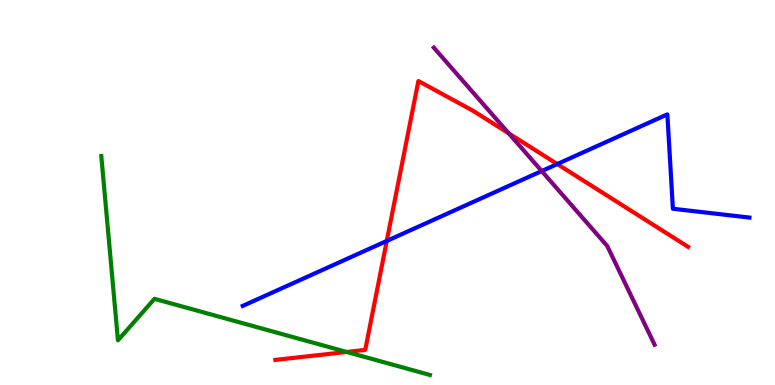[{'lines': ['blue', 'red'], 'intersections': [{'x': 4.99, 'y': 3.74}, {'x': 7.19, 'y': 5.74}]}, {'lines': ['green', 'red'], 'intersections': [{'x': 4.47, 'y': 0.858}]}, {'lines': ['purple', 'red'], 'intersections': [{'x': 6.56, 'y': 6.54}]}, {'lines': ['blue', 'green'], 'intersections': []}, {'lines': ['blue', 'purple'], 'intersections': [{'x': 6.99, 'y': 5.56}]}, {'lines': ['green', 'purple'], 'intersections': []}]